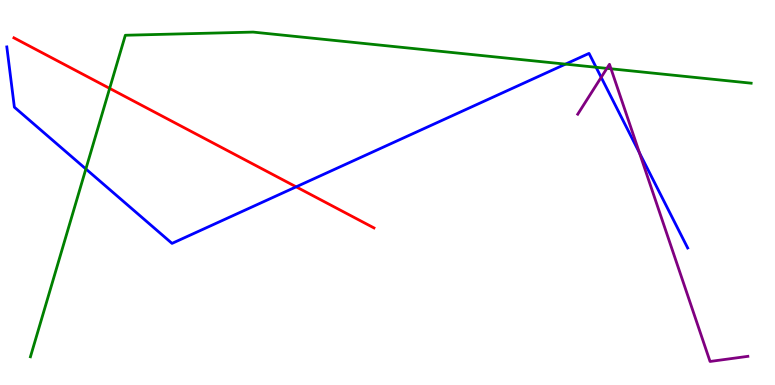[{'lines': ['blue', 'red'], 'intersections': [{'x': 3.82, 'y': 5.15}]}, {'lines': ['green', 'red'], 'intersections': [{'x': 1.41, 'y': 7.7}]}, {'lines': ['purple', 'red'], 'intersections': []}, {'lines': ['blue', 'green'], 'intersections': [{'x': 1.11, 'y': 5.61}, {'x': 7.3, 'y': 8.33}, {'x': 7.69, 'y': 8.25}]}, {'lines': ['blue', 'purple'], 'intersections': [{'x': 7.76, 'y': 7.99}, {'x': 8.25, 'y': 6.03}]}, {'lines': ['green', 'purple'], 'intersections': [{'x': 7.83, 'y': 8.22}, {'x': 7.88, 'y': 8.21}]}]